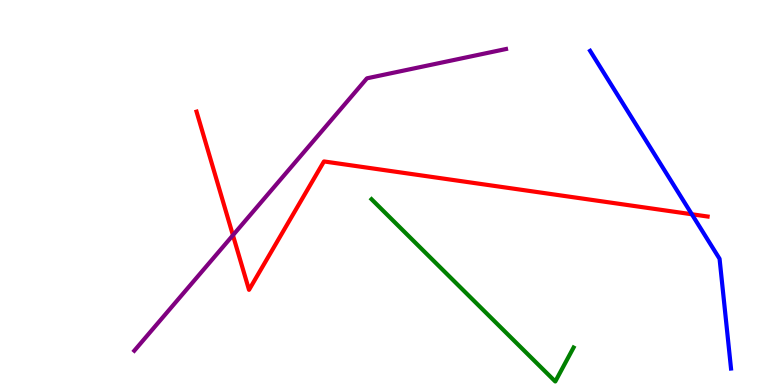[{'lines': ['blue', 'red'], 'intersections': [{'x': 8.93, 'y': 4.43}]}, {'lines': ['green', 'red'], 'intersections': []}, {'lines': ['purple', 'red'], 'intersections': [{'x': 3.01, 'y': 3.89}]}, {'lines': ['blue', 'green'], 'intersections': []}, {'lines': ['blue', 'purple'], 'intersections': []}, {'lines': ['green', 'purple'], 'intersections': []}]